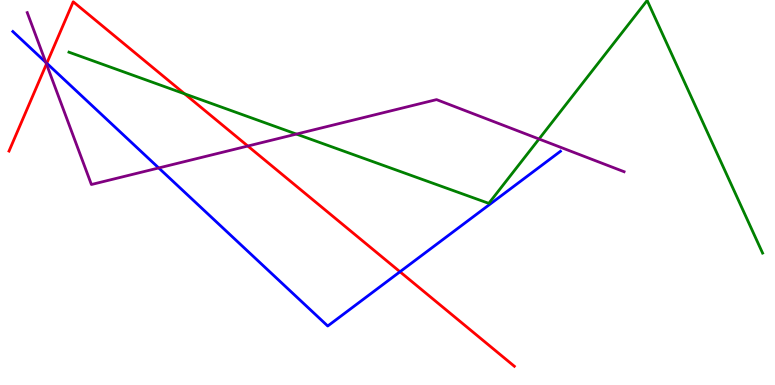[{'lines': ['blue', 'red'], 'intersections': [{'x': 0.604, 'y': 8.36}, {'x': 5.16, 'y': 2.94}]}, {'lines': ['green', 'red'], 'intersections': [{'x': 2.38, 'y': 7.56}]}, {'lines': ['purple', 'red'], 'intersections': [{'x': 0.599, 'y': 8.34}, {'x': 3.2, 'y': 6.21}]}, {'lines': ['blue', 'green'], 'intersections': []}, {'lines': ['blue', 'purple'], 'intersections': [{'x': 0.591, 'y': 8.38}, {'x': 2.05, 'y': 5.64}]}, {'lines': ['green', 'purple'], 'intersections': [{'x': 3.82, 'y': 6.52}, {'x': 6.96, 'y': 6.39}]}]